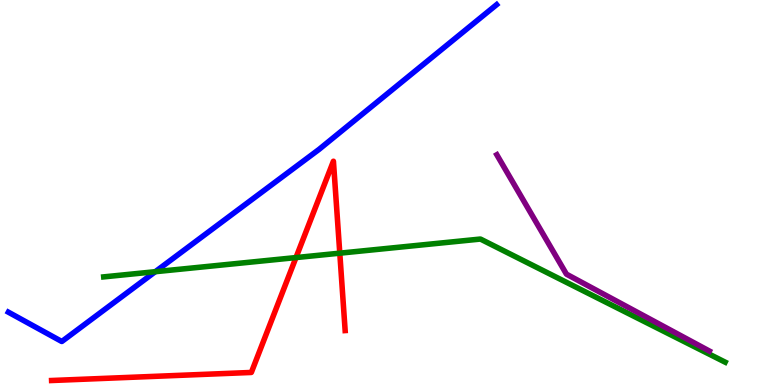[{'lines': ['blue', 'red'], 'intersections': []}, {'lines': ['green', 'red'], 'intersections': [{'x': 3.82, 'y': 3.31}, {'x': 4.38, 'y': 3.42}]}, {'lines': ['purple', 'red'], 'intersections': []}, {'lines': ['blue', 'green'], 'intersections': [{'x': 2.0, 'y': 2.94}]}, {'lines': ['blue', 'purple'], 'intersections': []}, {'lines': ['green', 'purple'], 'intersections': []}]